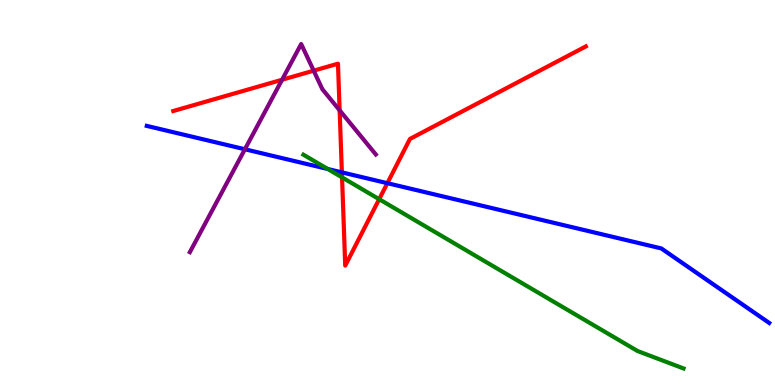[{'lines': ['blue', 'red'], 'intersections': [{'x': 4.41, 'y': 5.52}, {'x': 5.0, 'y': 5.24}]}, {'lines': ['green', 'red'], 'intersections': [{'x': 4.41, 'y': 5.39}, {'x': 4.89, 'y': 4.83}]}, {'lines': ['purple', 'red'], 'intersections': [{'x': 3.64, 'y': 7.93}, {'x': 4.05, 'y': 8.16}, {'x': 4.38, 'y': 7.13}]}, {'lines': ['blue', 'green'], 'intersections': [{'x': 4.23, 'y': 5.61}]}, {'lines': ['blue', 'purple'], 'intersections': [{'x': 3.16, 'y': 6.12}]}, {'lines': ['green', 'purple'], 'intersections': []}]